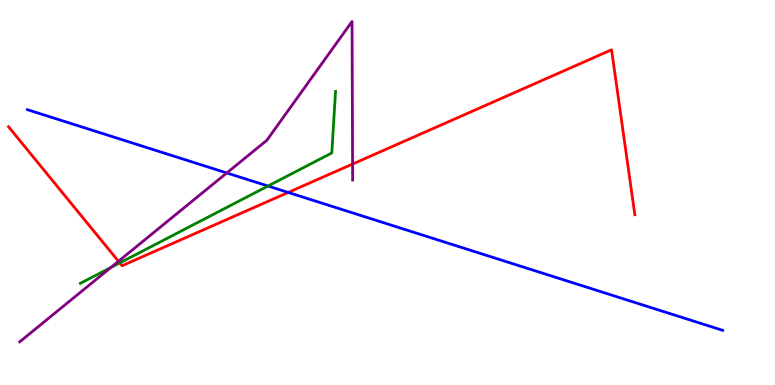[{'lines': ['blue', 'red'], 'intersections': [{'x': 3.72, 'y': 5.0}]}, {'lines': ['green', 'red'], 'intersections': [{'x': 1.55, 'y': 3.17}]}, {'lines': ['purple', 'red'], 'intersections': [{'x': 1.53, 'y': 3.21}, {'x': 4.55, 'y': 5.74}]}, {'lines': ['blue', 'green'], 'intersections': [{'x': 3.46, 'y': 5.17}]}, {'lines': ['blue', 'purple'], 'intersections': [{'x': 2.93, 'y': 5.51}]}, {'lines': ['green', 'purple'], 'intersections': [{'x': 1.43, 'y': 3.05}]}]